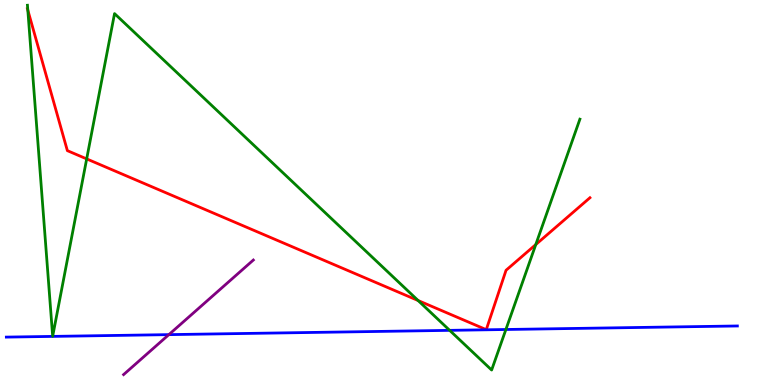[{'lines': ['blue', 'red'], 'intersections': []}, {'lines': ['green', 'red'], 'intersections': [{'x': 0.359, 'y': 9.74}, {'x': 1.12, 'y': 5.87}, {'x': 5.4, 'y': 2.19}, {'x': 6.91, 'y': 3.65}]}, {'lines': ['purple', 'red'], 'intersections': []}, {'lines': ['blue', 'green'], 'intersections': [{'x': 5.8, 'y': 1.42}, {'x': 6.53, 'y': 1.44}]}, {'lines': ['blue', 'purple'], 'intersections': [{'x': 2.18, 'y': 1.31}]}, {'lines': ['green', 'purple'], 'intersections': []}]